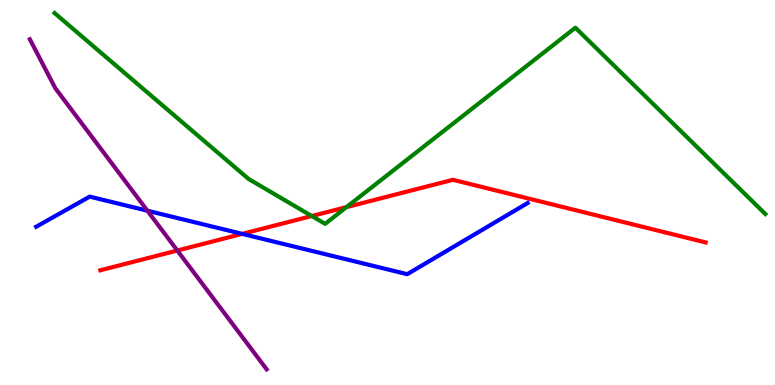[{'lines': ['blue', 'red'], 'intersections': [{'x': 3.13, 'y': 3.93}]}, {'lines': ['green', 'red'], 'intersections': [{'x': 4.02, 'y': 4.39}, {'x': 4.47, 'y': 4.62}]}, {'lines': ['purple', 'red'], 'intersections': [{'x': 2.29, 'y': 3.49}]}, {'lines': ['blue', 'green'], 'intersections': []}, {'lines': ['blue', 'purple'], 'intersections': [{'x': 1.9, 'y': 4.53}]}, {'lines': ['green', 'purple'], 'intersections': []}]